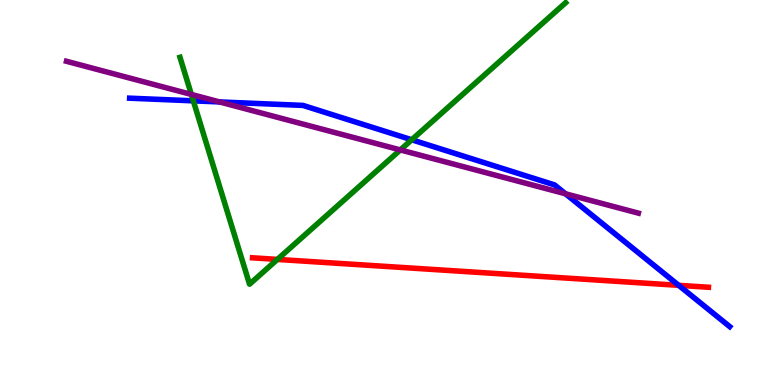[{'lines': ['blue', 'red'], 'intersections': [{'x': 8.76, 'y': 2.59}]}, {'lines': ['green', 'red'], 'intersections': [{'x': 3.58, 'y': 3.26}]}, {'lines': ['purple', 'red'], 'intersections': []}, {'lines': ['blue', 'green'], 'intersections': [{'x': 2.49, 'y': 7.38}, {'x': 5.31, 'y': 6.37}]}, {'lines': ['blue', 'purple'], 'intersections': [{'x': 2.83, 'y': 7.35}, {'x': 7.3, 'y': 4.97}]}, {'lines': ['green', 'purple'], 'intersections': [{'x': 2.47, 'y': 7.55}, {'x': 5.17, 'y': 6.11}]}]